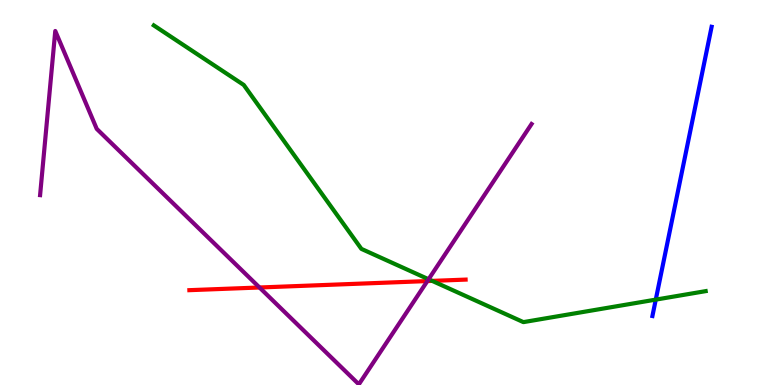[{'lines': ['blue', 'red'], 'intersections': []}, {'lines': ['green', 'red'], 'intersections': [{'x': 5.58, 'y': 2.7}]}, {'lines': ['purple', 'red'], 'intersections': [{'x': 3.35, 'y': 2.53}, {'x': 5.51, 'y': 2.7}]}, {'lines': ['blue', 'green'], 'intersections': [{'x': 8.46, 'y': 2.22}]}, {'lines': ['blue', 'purple'], 'intersections': []}, {'lines': ['green', 'purple'], 'intersections': [{'x': 5.53, 'y': 2.75}]}]